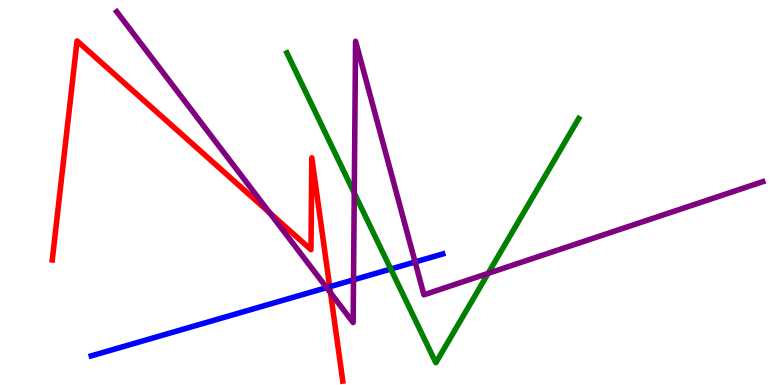[{'lines': ['blue', 'red'], 'intersections': [{'x': 4.25, 'y': 2.55}]}, {'lines': ['green', 'red'], 'intersections': []}, {'lines': ['purple', 'red'], 'intersections': [{'x': 3.48, 'y': 4.47}, {'x': 4.26, 'y': 2.4}]}, {'lines': ['blue', 'green'], 'intersections': [{'x': 5.04, 'y': 3.01}]}, {'lines': ['blue', 'purple'], 'intersections': [{'x': 4.21, 'y': 2.53}, {'x': 4.56, 'y': 2.73}, {'x': 5.36, 'y': 3.2}]}, {'lines': ['green', 'purple'], 'intersections': [{'x': 4.57, 'y': 4.99}, {'x': 6.3, 'y': 2.9}]}]